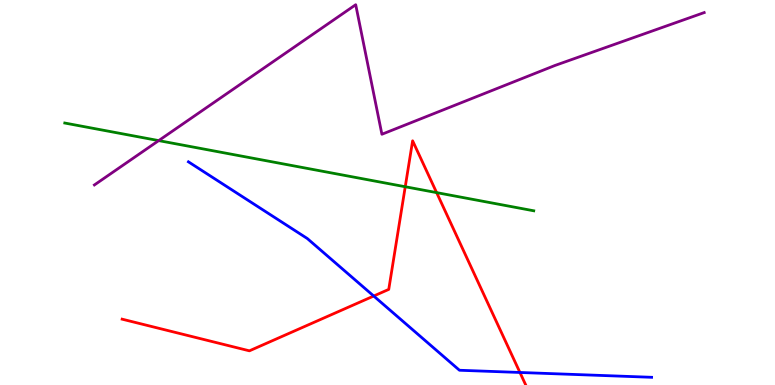[{'lines': ['blue', 'red'], 'intersections': [{'x': 4.82, 'y': 2.31}, {'x': 6.71, 'y': 0.325}]}, {'lines': ['green', 'red'], 'intersections': [{'x': 5.23, 'y': 5.15}, {'x': 5.63, 'y': 5.0}]}, {'lines': ['purple', 'red'], 'intersections': []}, {'lines': ['blue', 'green'], 'intersections': []}, {'lines': ['blue', 'purple'], 'intersections': []}, {'lines': ['green', 'purple'], 'intersections': [{'x': 2.05, 'y': 6.35}]}]